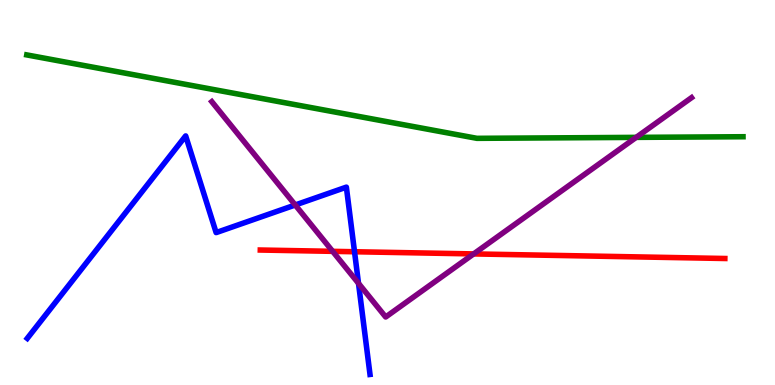[{'lines': ['blue', 'red'], 'intersections': [{'x': 4.57, 'y': 3.46}]}, {'lines': ['green', 'red'], 'intersections': []}, {'lines': ['purple', 'red'], 'intersections': [{'x': 4.29, 'y': 3.47}, {'x': 6.11, 'y': 3.4}]}, {'lines': ['blue', 'green'], 'intersections': []}, {'lines': ['blue', 'purple'], 'intersections': [{'x': 3.81, 'y': 4.68}, {'x': 4.63, 'y': 2.64}]}, {'lines': ['green', 'purple'], 'intersections': [{'x': 8.21, 'y': 6.43}]}]